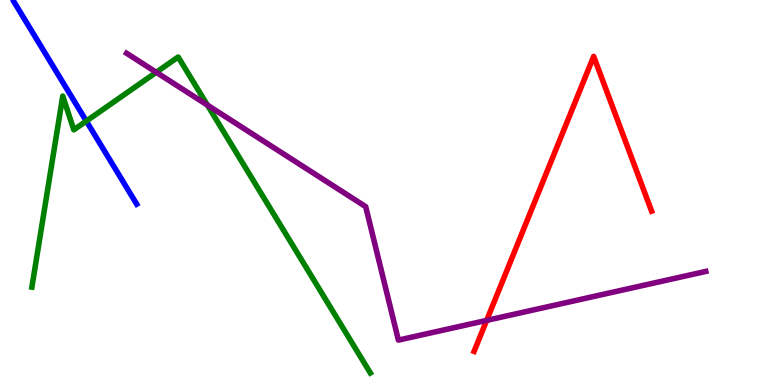[{'lines': ['blue', 'red'], 'intersections': []}, {'lines': ['green', 'red'], 'intersections': []}, {'lines': ['purple', 'red'], 'intersections': [{'x': 6.28, 'y': 1.68}]}, {'lines': ['blue', 'green'], 'intersections': [{'x': 1.11, 'y': 6.86}]}, {'lines': ['blue', 'purple'], 'intersections': []}, {'lines': ['green', 'purple'], 'intersections': [{'x': 2.02, 'y': 8.12}, {'x': 2.68, 'y': 7.27}]}]